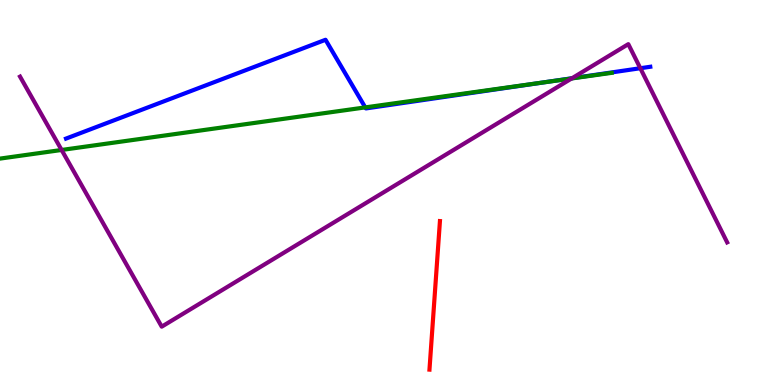[{'lines': ['blue', 'red'], 'intersections': []}, {'lines': ['green', 'red'], 'intersections': []}, {'lines': ['purple', 'red'], 'intersections': []}, {'lines': ['blue', 'green'], 'intersections': [{'x': 4.71, 'y': 7.21}, {'x': 7.02, 'y': 7.86}]}, {'lines': ['blue', 'purple'], 'intersections': [{'x': 7.38, 'y': 7.97}, {'x': 8.26, 'y': 8.23}]}, {'lines': ['green', 'purple'], 'intersections': [{'x': 0.795, 'y': 6.1}, {'x': 7.38, 'y': 7.96}]}]